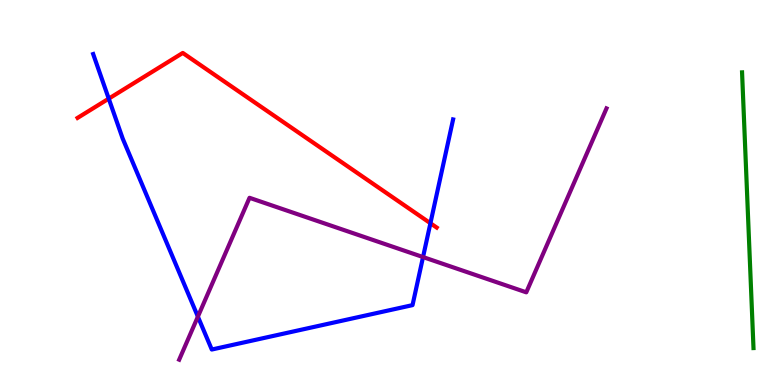[{'lines': ['blue', 'red'], 'intersections': [{'x': 1.4, 'y': 7.44}, {'x': 5.55, 'y': 4.2}]}, {'lines': ['green', 'red'], 'intersections': []}, {'lines': ['purple', 'red'], 'intersections': []}, {'lines': ['blue', 'green'], 'intersections': []}, {'lines': ['blue', 'purple'], 'intersections': [{'x': 2.55, 'y': 1.78}, {'x': 5.46, 'y': 3.32}]}, {'lines': ['green', 'purple'], 'intersections': []}]